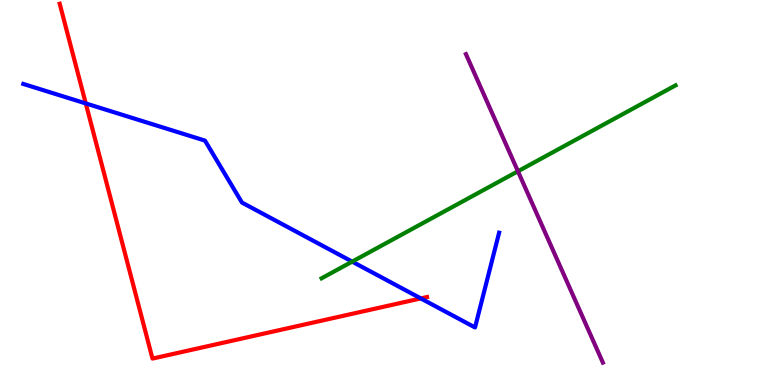[{'lines': ['blue', 'red'], 'intersections': [{'x': 1.11, 'y': 7.31}, {'x': 5.43, 'y': 2.25}]}, {'lines': ['green', 'red'], 'intersections': []}, {'lines': ['purple', 'red'], 'intersections': []}, {'lines': ['blue', 'green'], 'intersections': [{'x': 4.54, 'y': 3.2}]}, {'lines': ['blue', 'purple'], 'intersections': []}, {'lines': ['green', 'purple'], 'intersections': [{'x': 6.68, 'y': 5.55}]}]